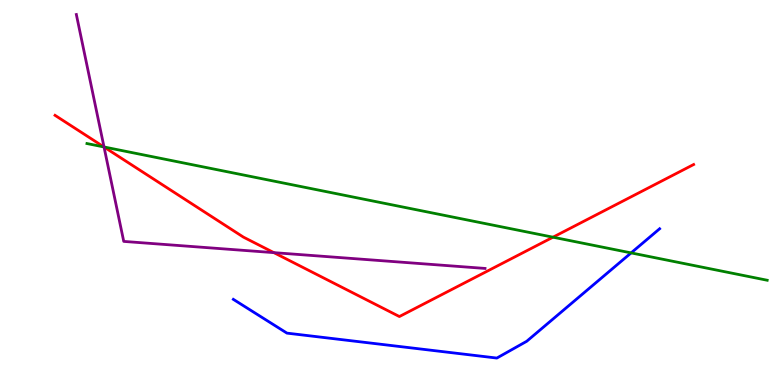[{'lines': ['blue', 'red'], 'intersections': []}, {'lines': ['green', 'red'], 'intersections': [{'x': 1.34, 'y': 6.18}, {'x': 7.14, 'y': 3.84}]}, {'lines': ['purple', 'red'], 'intersections': [{'x': 1.34, 'y': 6.18}, {'x': 3.53, 'y': 3.44}]}, {'lines': ['blue', 'green'], 'intersections': [{'x': 8.14, 'y': 3.43}]}, {'lines': ['blue', 'purple'], 'intersections': []}, {'lines': ['green', 'purple'], 'intersections': [{'x': 1.34, 'y': 6.18}]}]